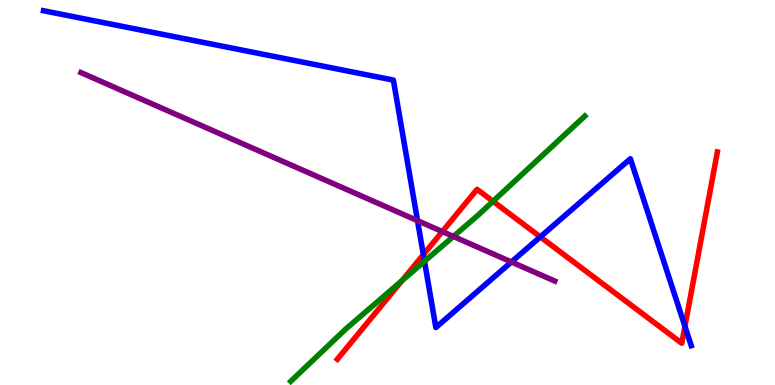[{'lines': ['blue', 'red'], 'intersections': [{'x': 5.46, 'y': 3.39}, {'x': 6.97, 'y': 3.85}, {'x': 8.84, 'y': 1.52}]}, {'lines': ['green', 'red'], 'intersections': [{'x': 5.19, 'y': 2.71}, {'x': 6.36, 'y': 4.77}]}, {'lines': ['purple', 'red'], 'intersections': [{'x': 5.71, 'y': 3.98}]}, {'lines': ['blue', 'green'], 'intersections': [{'x': 5.48, 'y': 3.21}]}, {'lines': ['blue', 'purple'], 'intersections': [{'x': 5.39, 'y': 4.27}, {'x': 6.6, 'y': 3.2}]}, {'lines': ['green', 'purple'], 'intersections': [{'x': 5.85, 'y': 3.86}]}]